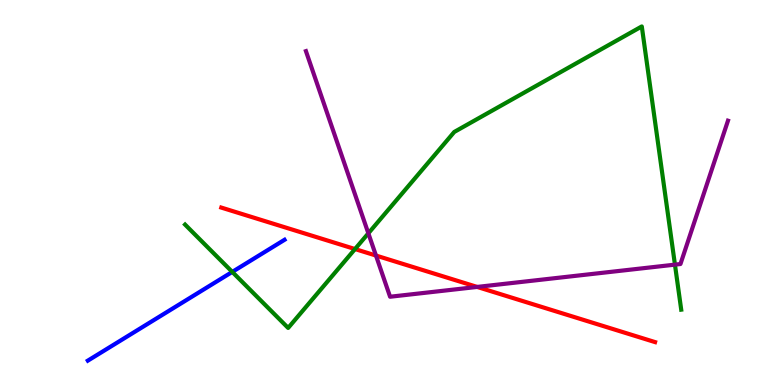[{'lines': ['blue', 'red'], 'intersections': []}, {'lines': ['green', 'red'], 'intersections': [{'x': 4.58, 'y': 3.53}]}, {'lines': ['purple', 'red'], 'intersections': [{'x': 4.85, 'y': 3.36}, {'x': 6.16, 'y': 2.55}]}, {'lines': ['blue', 'green'], 'intersections': [{'x': 3.0, 'y': 2.94}]}, {'lines': ['blue', 'purple'], 'intersections': []}, {'lines': ['green', 'purple'], 'intersections': [{'x': 4.75, 'y': 3.94}, {'x': 8.71, 'y': 3.13}]}]